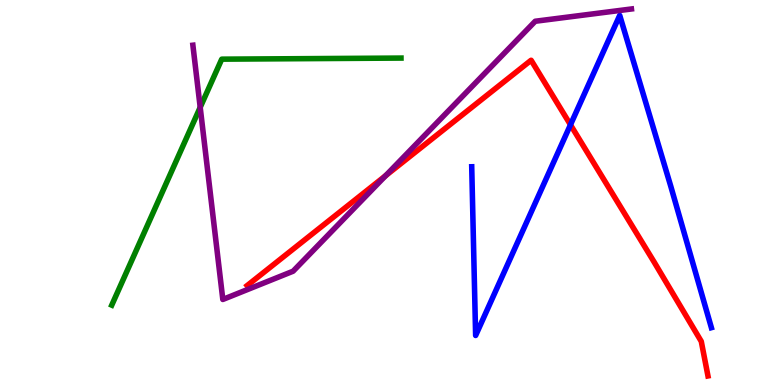[{'lines': ['blue', 'red'], 'intersections': [{'x': 7.36, 'y': 6.76}]}, {'lines': ['green', 'red'], 'intersections': []}, {'lines': ['purple', 'red'], 'intersections': [{'x': 4.98, 'y': 5.44}]}, {'lines': ['blue', 'green'], 'intersections': []}, {'lines': ['blue', 'purple'], 'intersections': []}, {'lines': ['green', 'purple'], 'intersections': [{'x': 2.58, 'y': 7.21}]}]